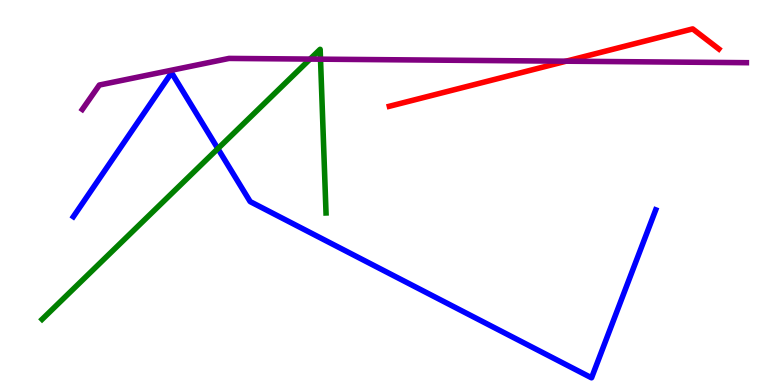[{'lines': ['blue', 'red'], 'intersections': []}, {'lines': ['green', 'red'], 'intersections': []}, {'lines': ['purple', 'red'], 'intersections': [{'x': 7.3, 'y': 8.41}]}, {'lines': ['blue', 'green'], 'intersections': [{'x': 2.81, 'y': 6.14}]}, {'lines': ['blue', 'purple'], 'intersections': []}, {'lines': ['green', 'purple'], 'intersections': [{'x': 4.0, 'y': 8.47}, {'x': 4.14, 'y': 8.46}]}]